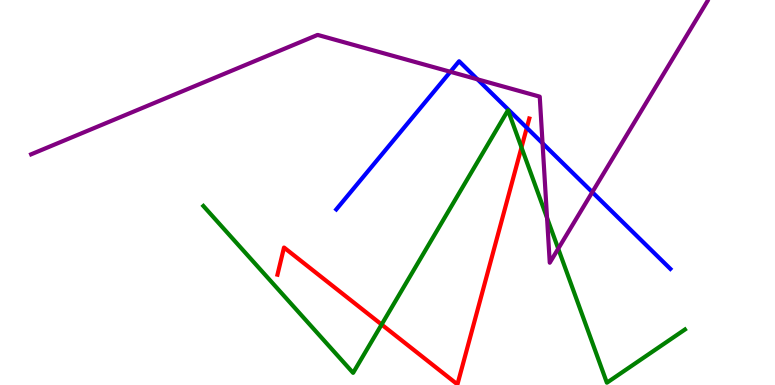[{'lines': ['blue', 'red'], 'intersections': [{'x': 6.8, 'y': 6.68}]}, {'lines': ['green', 'red'], 'intersections': [{'x': 4.92, 'y': 1.57}, {'x': 6.73, 'y': 6.17}]}, {'lines': ['purple', 'red'], 'intersections': []}, {'lines': ['blue', 'green'], 'intersections': []}, {'lines': ['blue', 'purple'], 'intersections': [{'x': 5.81, 'y': 8.14}, {'x': 6.16, 'y': 7.94}, {'x': 7.0, 'y': 6.28}, {'x': 7.64, 'y': 5.01}]}, {'lines': ['green', 'purple'], 'intersections': [{'x': 7.06, 'y': 4.34}, {'x': 7.2, 'y': 3.54}]}]